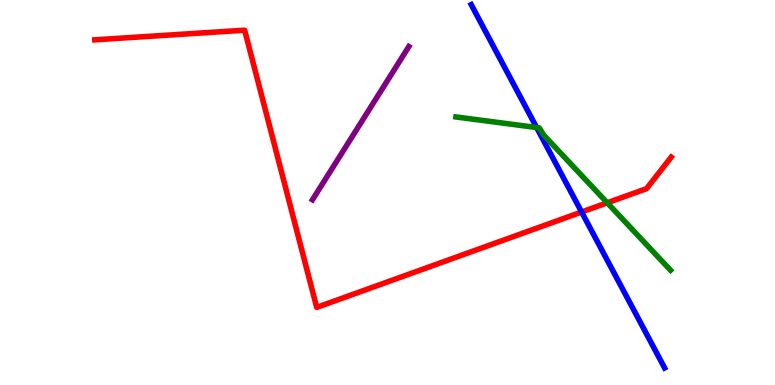[{'lines': ['blue', 'red'], 'intersections': [{'x': 7.5, 'y': 4.49}]}, {'lines': ['green', 'red'], 'intersections': [{'x': 7.84, 'y': 4.73}]}, {'lines': ['purple', 'red'], 'intersections': []}, {'lines': ['blue', 'green'], 'intersections': [{'x': 6.92, 'y': 6.69}]}, {'lines': ['blue', 'purple'], 'intersections': []}, {'lines': ['green', 'purple'], 'intersections': []}]